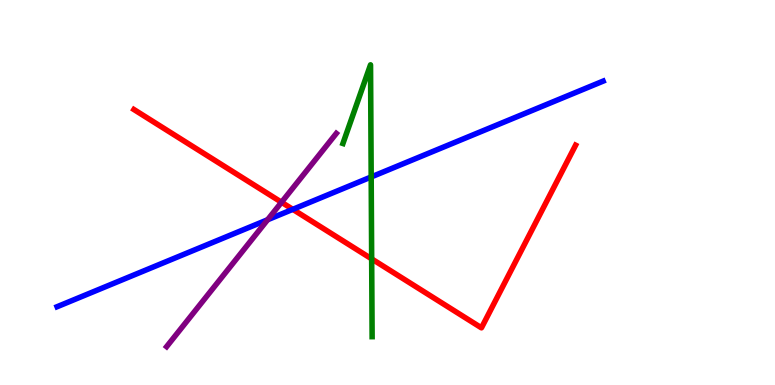[{'lines': ['blue', 'red'], 'intersections': [{'x': 3.78, 'y': 4.56}]}, {'lines': ['green', 'red'], 'intersections': [{'x': 4.8, 'y': 3.28}]}, {'lines': ['purple', 'red'], 'intersections': [{'x': 3.63, 'y': 4.75}]}, {'lines': ['blue', 'green'], 'intersections': [{'x': 4.79, 'y': 5.4}]}, {'lines': ['blue', 'purple'], 'intersections': [{'x': 3.45, 'y': 4.29}]}, {'lines': ['green', 'purple'], 'intersections': []}]